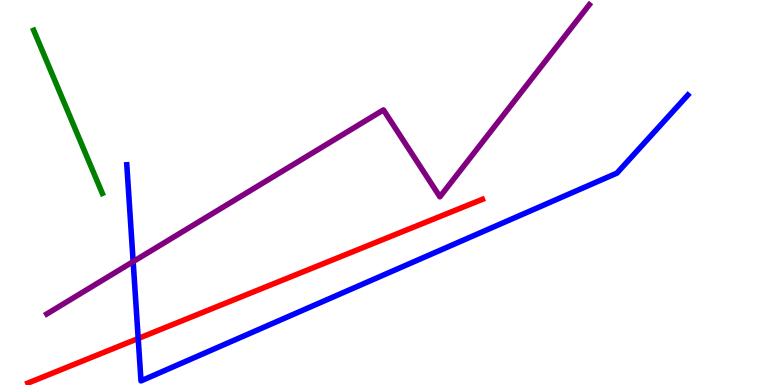[{'lines': ['blue', 'red'], 'intersections': [{'x': 1.78, 'y': 1.21}]}, {'lines': ['green', 'red'], 'intersections': []}, {'lines': ['purple', 'red'], 'intersections': []}, {'lines': ['blue', 'green'], 'intersections': []}, {'lines': ['blue', 'purple'], 'intersections': [{'x': 1.72, 'y': 3.2}]}, {'lines': ['green', 'purple'], 'intersections': []}]